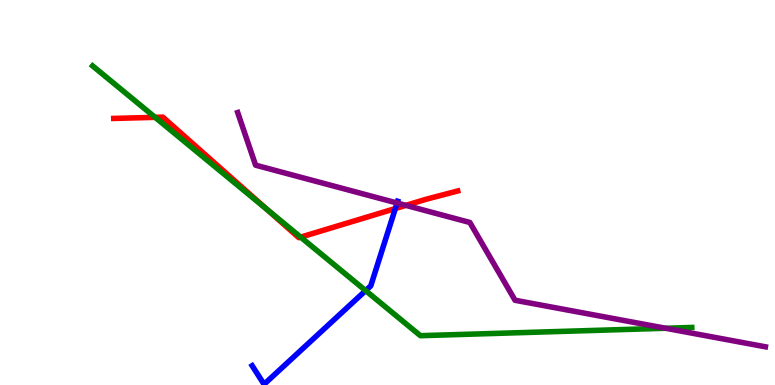[{'lines': ['blue', 'red'], 'intersections': [{'x': 5.1, 'y': 4.58}]}, {'lines': ['green', 'red'], 'intersections': [{'x': 2.0, 'y': 6.95}, {'x': 3.44, 'y': 4.56}, {'x': 3.88, 'y': 3.84}]}, {'lines': ['purple', 'red'], 'intersections': [{'x': 5.24, 'y': 4.67}]}, {'lines': ['blue', 'green'], 'intersections': [{'x': 4.72, 'y': 2.45}]}, {'lines': ['blue', 'purple'], 'intersections': [{'x': 5.12, 'y': 4.73}]}, {'lines': ['green', 'purple'], 'intersections': [{'x': 8.59, 'y': 1.47}]}]